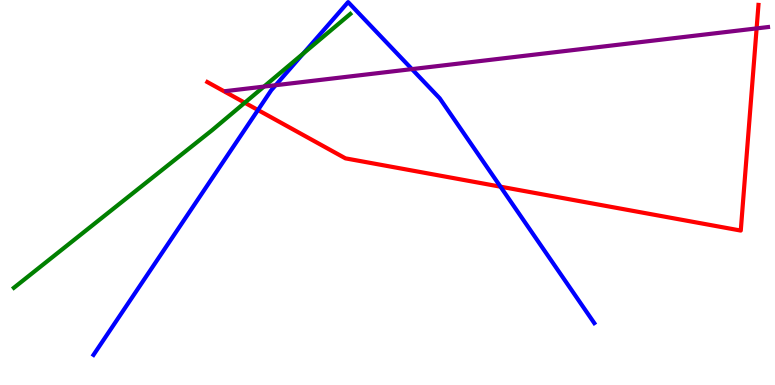[{'lines': ['blue', 'red'], 'intersections': [{'x': 3.33, 'y': 7.14}, {'x': 6.46, 'y': 5.15}]}, {'lines': ['green', 'red'], 'intersections': [{'x': 3.16, 'y': 7.33}]}, {'lines': ['purple', 'red'], 'intersections': [{'x': 9.76, 'y': 9.26}]}, {'lines': ['blue', 'green'], 'intersections': [{'x': 3.91, 'y': 8.61}]}, {'lines': ['blue', 'purple'], 'intersections': [{'x': 3.56, 'y': 7.79}, {'x': 5.32, 'y': 8.2}]}, {'lines': ['green', 'purple'], 'intersections': [{'x': 3.41, 'y': 7.75}]}]